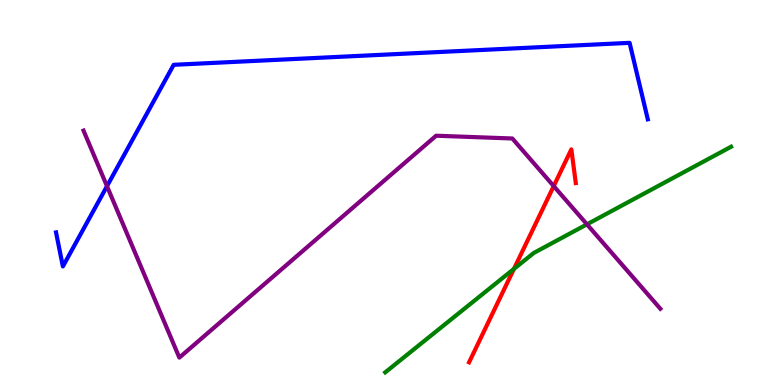[{'lines': ['blue', 'red'], 'intersections': []}, {'lines': ['green', 'red'], 'intersections': [{'x': 6.63, 'y': 3.02}]}, {'lines': ['purple', 'red'], 'intersections': [{'x': 7.14, 'y': 5.17}]}, {'lines': ['blue', 'green'], 'intersections': []}, {'lines': ['blue', 'purple'], 'intersections': [{'x': 1.38, 'y': 5.16}]}, {'lines': ['green', 'purple'], 'intersections': [{'x': 7.57, 'y': 4.17}]}]